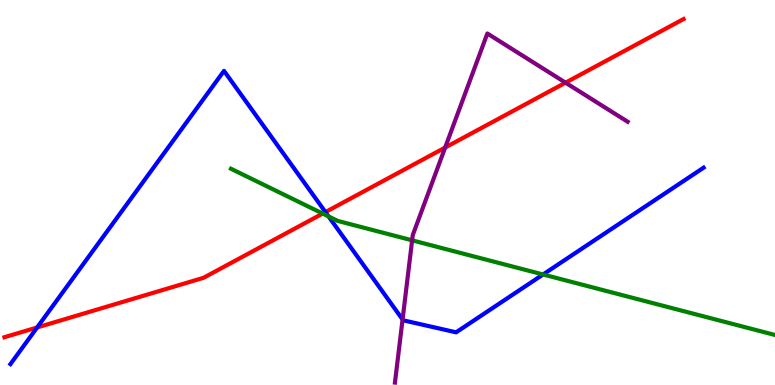[{'lines': ['blue', 'red'], 'intersections': [{'x': 0.479, 'y': 1.49}, {'x': 4.2, 'y': 4.49}]}, {'lines': ['green', 'red'], 'intersections': [{'x': 4.16, 'y': 4.45}]}, {'lines': ['purple', 'red'], 'intersections': [{'x': 5.74, 'y': 6.17}, {'x': 7.3, 'y': 7.85}]}, {'lines': ['blue', 'green'], 'intersections': [{'x': 4.24, 'y': 4.38}, {'x': 7.01, 'y': 2.87}]}, {'lines': ['blue', 'purple'], 'intersections': [{'x': 5.19, 'y': 1.7}]}, {'lines': ['green', 'purple'], 'intersections': [{'x': 5.32, 'y': 3.76}]}]